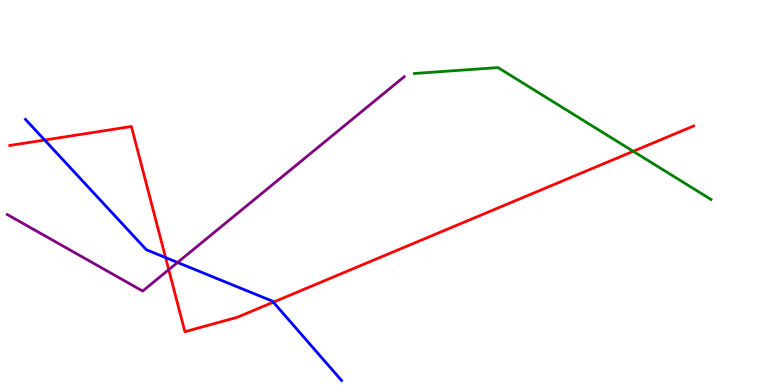[{'lines': ['blue', 'red'], 'intersections': [{'x': 0.576, 'y': 6.36}, {'x': 2.14, 'y': 3.31}, {'x': 3.53, 'y': 2.15}]}, {'lines': ['green', 'red'], 'intersections': [{'x': 8.17, 'y': 6.07}]}, {'lines': ['purple', 'red'], 'intersections': [{'x': 2.18, 'y': 3.0}]}, {'lines': ['blue', 'green'], 'intersections': []}, {'lines': ['blue', 'purple'], 'intersections': [{'x': 2.29, 'y': 3.18}]}, {'lines': ['green', 'purple'], 'intersections': []}]